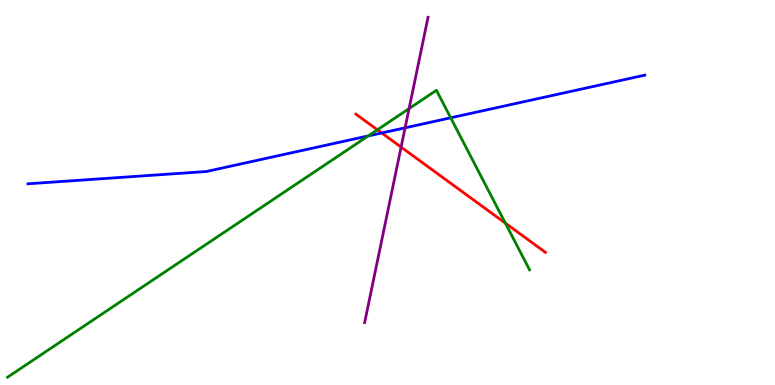[{'lines': ['blue', 'red'], 'intersections': [{'x': 4.93, 'y': 6.55}]}, {'lines': ['green', 'red'], 'intersections': [{'x': 4.87, 'y': 6.63}, {'x': 6.52, 'y': 4.2}]}, {'lines': ['purple', 'red'], 'intersections': [{'x': 5.18, 'y': 6.18}]}, {'lines': ['blue', 'green'], 'intersections': [{'x': 4.75, 'y': 6.47}, {'x': 5.82, 'y': 6.94}]}, {'lines': ['blue', 'purple'], 'intersections': [{'x': 5.23, 'y': 6.68}]}, {'lines': ['green', 'purple'], 'intersections': [{'x': 5.28, 'y': 7.18}]}]